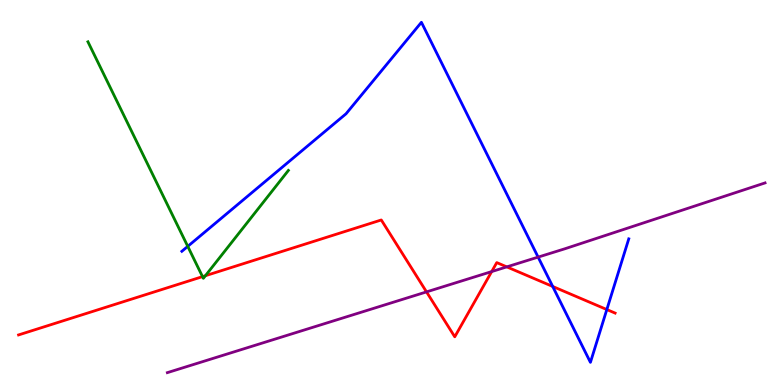[{'lines': ['blue', 'red'], 'intersections': [{'x': 7.13, 'y': 2.56}, {'x': 7.83, 'y': 1.96}]}, {'lines': ['green', 'red'], 'intersections': [{'x': 2.61, 'y': 2.81}, {'x': 2.65, 'y': 2.84}]}, {'lines': ['purple', 'red'], 'intersections': [{'x': 5.5, 'y': 2.42}, {'x': 6.34, 'y': 2.95}, {'x': 6.54, 'y': 3.07}]}, {'lines': ['blue', 'green'], 'intersections': [{'x': 2.42, 'y': 3.6}]}, {'lines': ['blue', 'purple'], 'intersections': [{'x': 6.94, 'y': 3.32}]}, {'lines': ['green', 'purple'], 'intersections': []}]